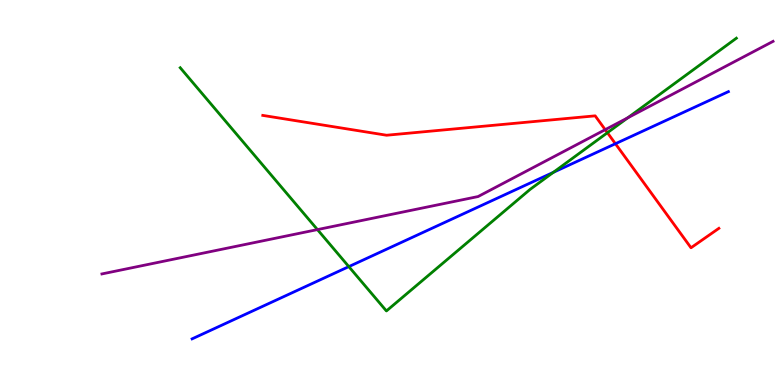[{'lines': ['blue', 'red'], 'intersections': [{'x': 7.94, 'y': 6.27}]}, {'lines': ['green', 'red'], 'intersections': [{'x': 7.84, 'y': 6.55}]}, {'lines': ['purple', 'red'], 'intersections': [{'x': 7.81, 'y': 6.63}]}, {'lines': ['blue', 'green'], 'intersections': [{'x': 4.5, 'y': 3.07}, {'x': 7.14, 'y': 5.52}]}, {'lines': ['blue', 'purple'], 'intersections': []}, {'lines': ['green', 'purple'], 'intersections': [{'x': 4.1, 'y': 4.04}, {'x': 8.1, 'y': 6.94}]}]